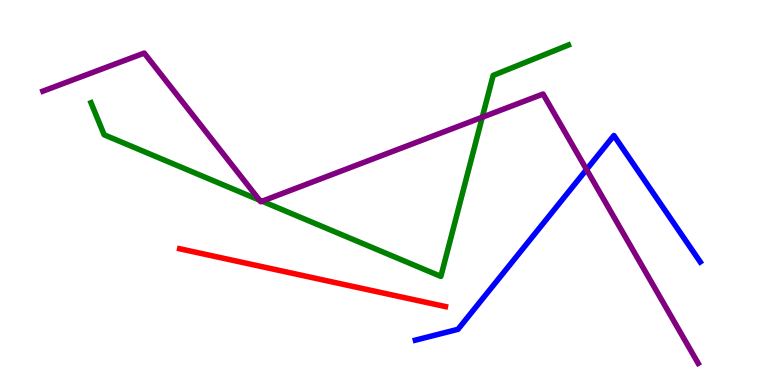[{'lines': ['blue', 'red'], 'intersections': []}, {'lines': ['green', 'red'], 'intersections': []}, {'lines': ['purple', 'red'], 'intersections': []}, {'lines': ['blue', 'green'], 'intersections': []}, {'lines': ['blue', 'purple'], 'intersections': [{'x': 7.57, 'y': 5.6}]}, {'lines': ['green', 'purple'], 'intersections': [{'x': 3.35, 'y': 4.8}, {'x': 3.38, 'y': 4.77}, {'x': 6.22, 'y': 6.96}]}]